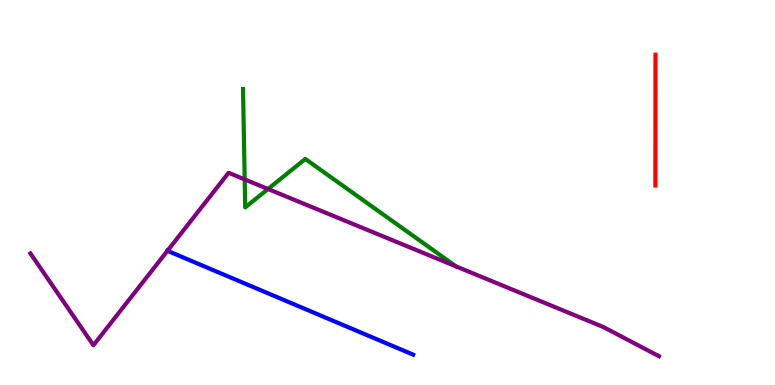[{'lines': ['blue', 'red'], 'intersections': []}, {'lines': ['green', 'red'], 'intersections': []}, {'lines': ['purple', 'red'], 'intersections': []}, {'lines': ['blue', 'green'], 'intersections': []}, {'lines': ['blue', 'purple'], 'intersections': [{'x': 2.16, 'y': 3.49}]}, {'lines': ['green', 'purple'], 'intersections': [{'x': 3.16, 'y': 5.34}, {'x': 3.46, 'y': 5.09}, {'x': 5.88, 'y': 3.08}]}]